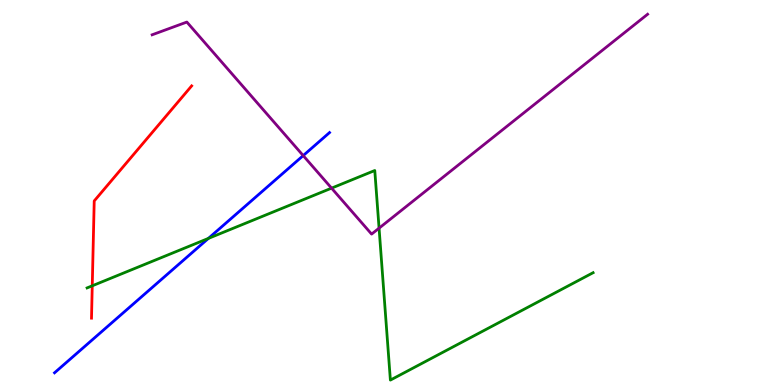[{'lines': ['blue', 'red'], 'intersections': []}, {'lines': ['green', 'red'], 'intersections': [{'x': 1.19, 'y': 2.58}]}, {'lines': ['purple', 'red'], 'intersections': []}, {'lines': ['blue', 'green'], 'intersections': [{'x': 2.69, 'y': 3.81}]}, {'lines': ['blue', 'purple'], 'intersections': [{'x': 3.91, 'y': 5.96}]}, {'lines': ['green', 'purple'], 'intersections': [{'x': 4.28, 'y': 5.11}, {'x': 4.89, 'y': 4.07}]}]